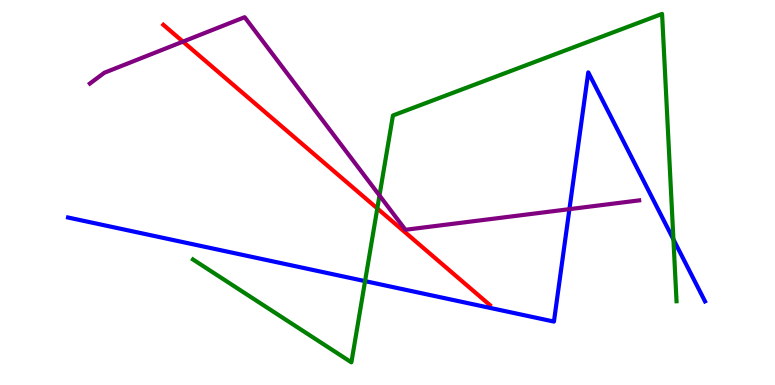[{'lines': ['blue', 'red'], 'intersections': []}, {'lines': ['green', 'red'], 'intersections': [{'x': 4.87, 'y': 4.59}]}, {'lines': ['purple', 'red'], 'intersections': [{'x': 2.36, 'y': 8.92}]}, {'lines': ['blue', 'green'], 'intersections': [{'x': 4.71, 'y': 2.7}, {'x': 8.69, 'y': 3.78}]}, {'lines': ['blue', 'purple'], 'intersections': [{'x': 7.35, 'y': 4.57}]}, {'lines': ['green', 'purple'], 'intersections': [{'x': 4.9, 'y': 4.92}]}]